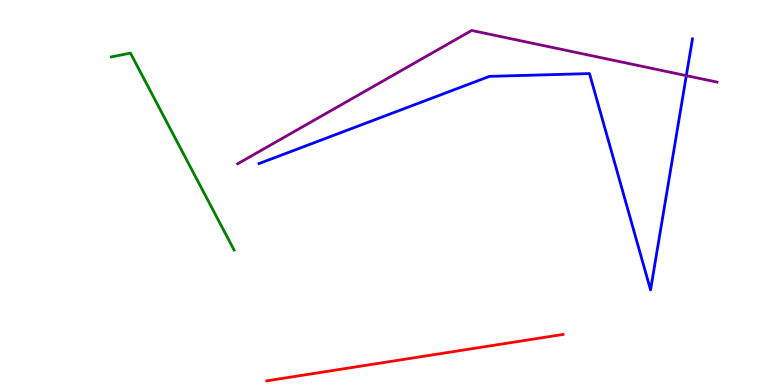[{'lines': ['blue', 'red'], 'intersections': []}, {'lines': ['green', 'red'], 'intersections': []}, {'lines': ['purple', 'red'], 'intersections': []}, {'lines': ['blue', 'green'], 'intersections': []}, {'lines': ['blue', 'purple'], 'intersections': [{'x': 8.86, 'y': 8.04}]}, {'lines': ['green', 'purple'], 'intersections': []}]